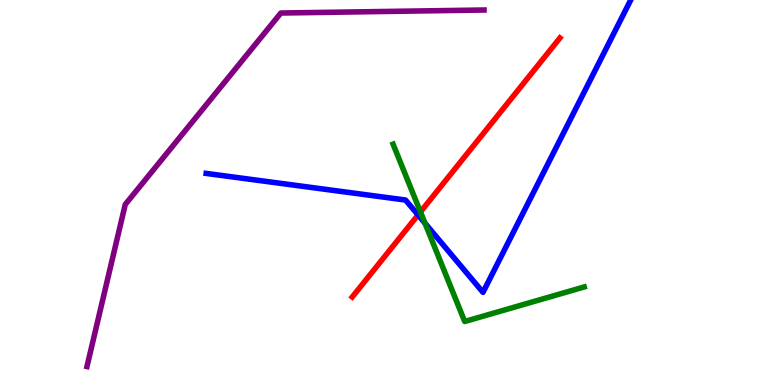[{'lines': ['blue', 'red'], 'intersections': [{'x': 5.39, 'y': 4.42}]}, {'lines': ['green', 'red'], 'intersections': [{'x': 5.43, 'y': 4.5}]}, {'lines': ['purple', 'red'], 'intersections': []}, {'lines': ['blue', 'green'], 'intersections': [{'x': 5.48, 'y': 4.2}]}, {'lines': ['blue', 'purple'], 'intersections': []}, {'lines': ['green', 'purple'], 'intersections': []}]